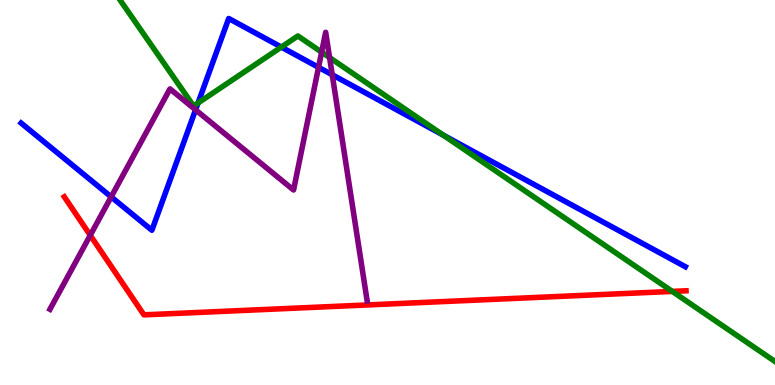[{'lines': ['blue', 'red'], 'intersections': []}, {'lines': ['green', 'red'], 'intersections': [{'x': 8.67, 'y': 2.43}]}, {'lines': ['purple', 'red'], 'intersections': [{'x': 1.16, 'y': 3.89}]}, {'lines': ['blue', 'green'], 'intersections': [{'x': 2.56, 'y': 7.33}, {'x': 3.63, 'y': 8.78}, {'x': 5.72, 'y': 6.49}]}, {'lines': ['blue', 'purple'], 'intersections': [{'x': 1.43, 'y': 4.89}, {'x': 2.52, 'y': 7.15}, {'x': 4.11, 'y': 8.25}, {'x': 4.29, 'y': 8.06}]}, {'lines': ['green', 'purple'], 'intersections': [{'x': 4.15, 'y': 8.65}, {'x': 4.25, 'y': 8.5}]}]